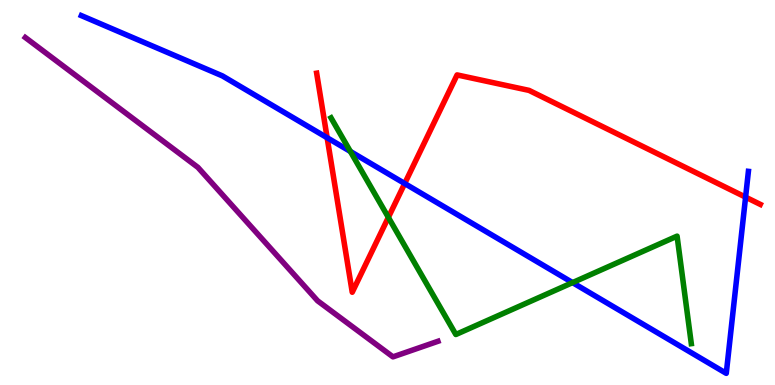[{'lines': ['blue', 'red'], 'intersections': [{'x': 4.22, 'y': 6.42}, {'x': 5.22, 'y': 5.23}, {'x': 9.62, 'y': 4.88}]}, {'lines': ['green', 'red'], 'intersections': [{'x': 5.01, 'y': 4.35}]}, {'lines': ['purple', 'red'], 'intersections': []}, {'lines': ['blue', 'green'], 'intersections': [{'x': 4.52, 'y': 6.07}, {'x': 7.39, 'y': 2.66}]}, {'lines': ['blue', 'purple'], 'intersections': []}, {'lines': ['green', 'purple'], 'intersections': []}]